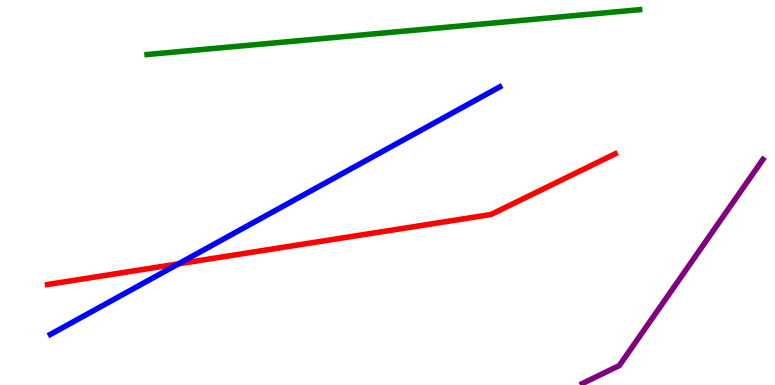[{'lines': ['blue', 'red'], 'intersections': [{'x': 2.3, 'y': 3.15}]}, {'lines': ['green', 'red'], 'intersections': []}, {'lines': ['purple', 'red'], 'intersections': []}, {'lines': ['blue', 'green'], 'intersections': []}, {'lines': ['blue', 'purple'], 'intersections': []}, {'lines': ['green', 'purple'], 'intersections': []}]